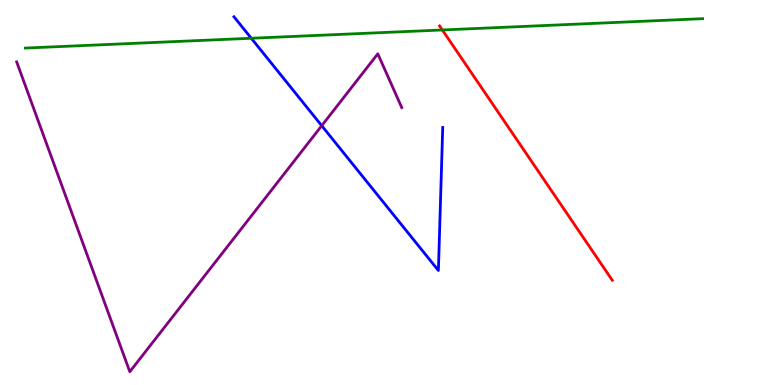[{'lines': ['blue', 'red'], 'intersections': []}, {'lines': ['green', 'red'], 'intersections': [{'x': 5.71, 'y': 9.22}]}, {'lines': ['purple', 'red'], 'intersections': []}, {'lines': ['blue', 'green'], 'intersections': [{'x': 3.24, 'y': 9.01}]}, {'lines': ['blue', 'purple'], 'intersections': [{'x': 4.15, 'y': 6.74}]}, {'lines': ['green', 'purple'], 'intersections': []}]